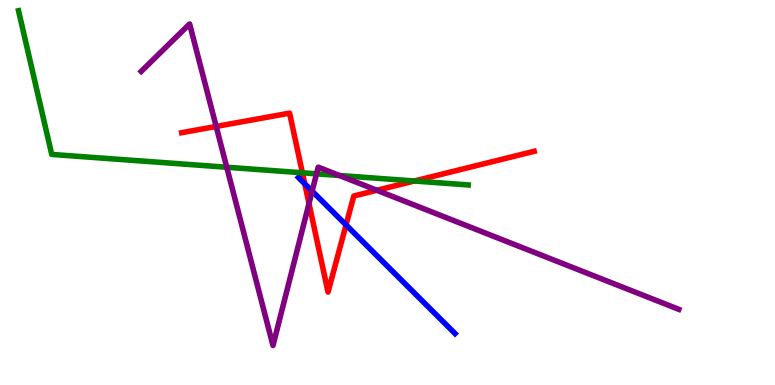[{'lines': ['blue', 'red'], 'intersections': [{'x': 3.93, 'y': 5.23}, {'x': 4.47, 'y': 4.16}]}, {'lines': ['green', 'red'], 'intersections': [{'x': 3.9, 'y': 5.51}, {'x': 5.35, 'y': 5.3}]}, {'lines': ['purple', 'red'], 'intersections': [{'x': 2.79, 'y': 6.72}, {'x': 3.99, 'y': 4.71}, {'x': 4.86, 'y': 5.06}]}, {'lines': ['blue', 'green'], 'intersections': []}, {'lines': ['blue', 'purple'], 'intersections': [{'x': 4.03, 'y': 5.04}]}, {'lines': ['green', 'purple'], 'intersections': [{'x': 2.93, 'y': 5.66}, {'x': 4.08, 'y': 5.49}, {'x': 4.38, 'y': 5.44}]}]